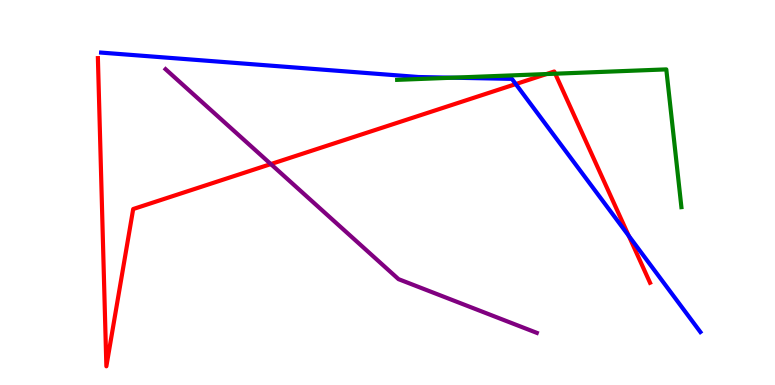[{'lines': ['blue', 'red'], 'intersections': [{'x': 6.66, 'y': 7.82}, {'x': 8.11, 'y': 3.88}]}, {'lines': ['green', 'red'], 'intersections': [{'x': 7.05, 'y': 8.08}, {'x': 7.16, 'y': 8.09}]}, {'lines': ['purple', 'red'], 'intersections': [{'x': 3.49, 'y': 5.74}]}, {'lines': ['blue', 'green'], 'intersections': [{'x': 5.84, 'y': 7.98}]}, {'lines': ['blue', 'purple'], 'intersections': []}, {'lines': ['green', 'purple'], 'intersections': []}]